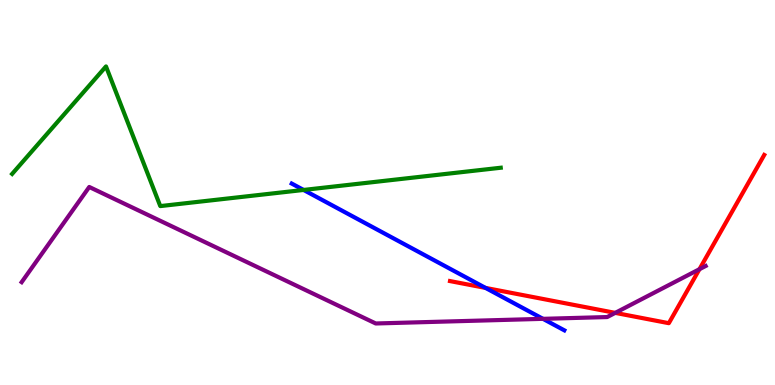[{'lines': ['blue', 'red'], 'intersections': [{'x': 6.27, 'y': 2.52}]}, {'lines': ['green', 'red'], 'intersections': []}, {'lines': ['purple', 'red'], 'intersections': [{'x': 7.94, 'y': 1.87}, {'x': 9.03, 'y': 3.01}]}, {'lines': ['blue', 'green'], 'intersections': [{'x': 3.92, 'y': 5.07}]}, {'lines': ['blue', 'purple'], 'intersections': [{'x': 7.01, 'y': 1.72}]}, {'lines': ['green', 'purple'], 'intersections': []}]